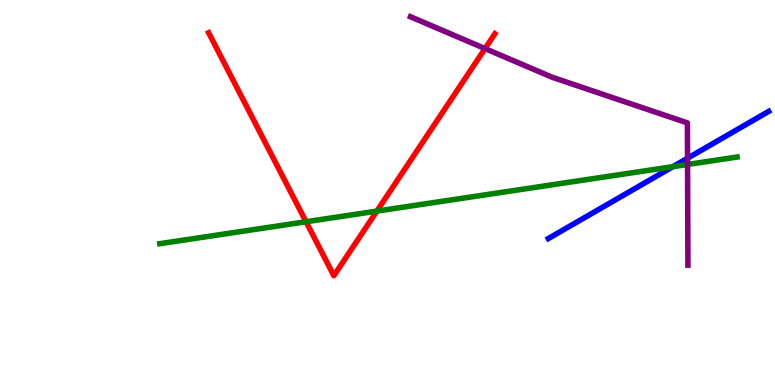[{'lines': ['blue', 'red'], 'intersections': []}, {'lines': ['green', 'red'], 'intersections': [{'x': 3.95, 'y': 4.24}, {'x': 4.86, 'y': 4.52}]}, {'lines': ['purple', 'red'], 'intersections': [{'x': 6.26, 'y': 8.74}]}, {'lines': ['blue', 'green'], 'intersections': [{'x': 8.68, 'y': 5.67}]}, {'lines': ['blue', 'purple'], 'intersections': [{'x': 8.87, 'y': 5.89}]}, {'lines': ['green', 'purple'], 'intersections': [{'x': 8.87, 'y': 5.73}]}]